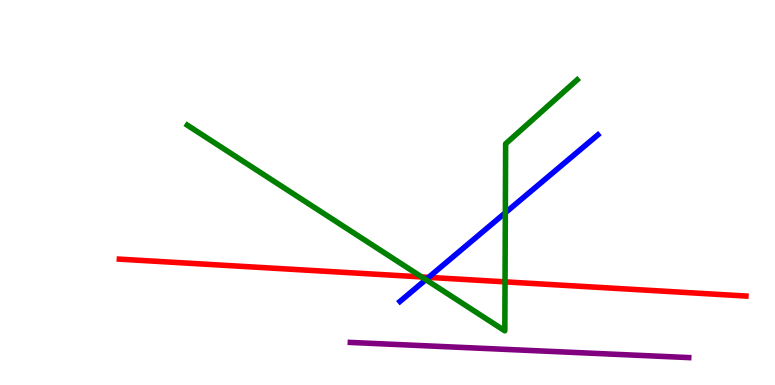[{'lines': ['blue', 'red'], 'intersections': [{'x': 5.53, 'y': 2.8}]}, {'lines': ['green', 'red'], 'intersections': [{'x': 5.44, 'y': 2.81}, {'x': 6.52, 'y': 2.68}]}, {'lines': ['purple', 'red'], 'intersections': []}, {'lines': ['blue', 'green'], 'intersections': [{'x': 5.49, 'y': 2.74}, {'x': 6.52, 'y': 4.47}]}, {'lines': ['blue', 'purple'], 'intersections': []}, {'lines': ['green', 'purple'], 'intersections': []}]